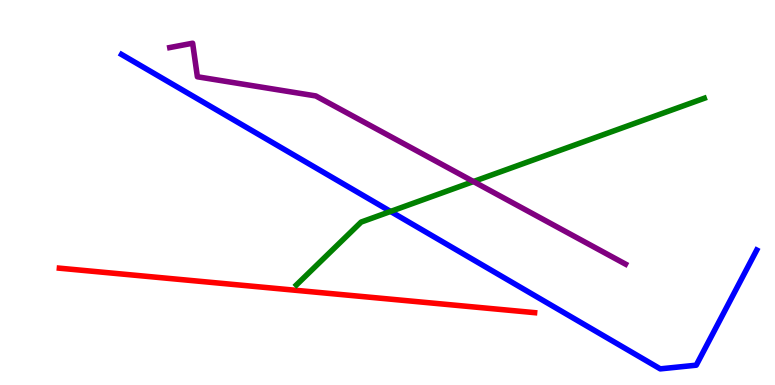[{'lines': ['blue', 'red'], 'intersections': []}, {'lines': ['green', 'red'], 'intersections': []}, {'lines': ['purple', 'red'], 'intersections': []}, {'lines': ['blue', 'green'], 'intersections': [{'x': 5.04, 'y': 4.51}]}, {'lines': ['blue', 'purple'], 'intersections': []}, {'lines': ['green', 'purple'], 'intersections': [{'x': 6.11, 'y': 5.28}]}]